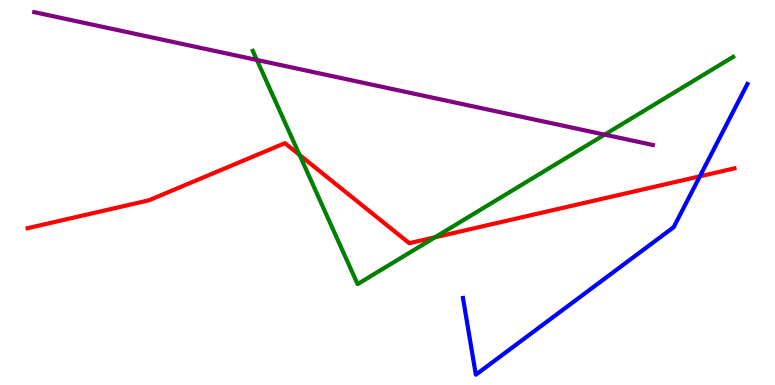[{'lines': ['blue', 'red'], 'intersections': [{'x': 9.03, 'y': 5.42}]}, {'lines': ['green', 'red'], 'intersections': [{'x': 3.87, 'y': 5.98}, {'x': 5.61, 'y': 3.84}]}, {'lines': ['purple', 'red'], 'intersections': []}, {'lines': ['blue', 'green'], 'intersections': []}, {'lines': ['blue', 'purple'], 'intersections': []}, {'lines': ['green', 'purple'], 'intersections': [{'x': 3.31, 'y': 8.44}, {'x': 7.8, 'y': 6.5}]}]